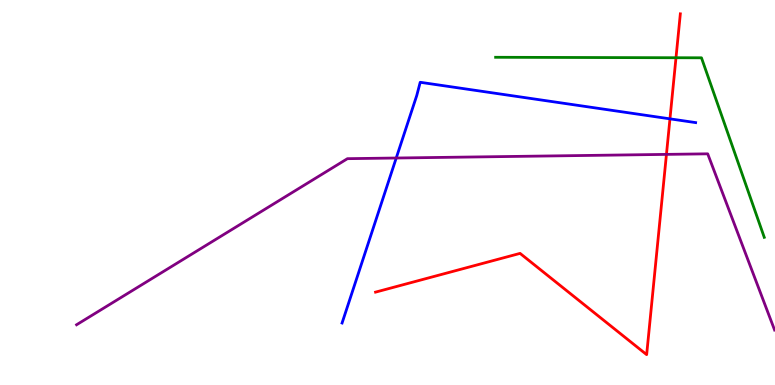[{'lines': ['blue', 'red'], 'intersections': [{'x': 8.64, 'y': 6.91}]}, {'lines': ['green', 'red'], 'intersections': [{'x': 8.72, 'y': 8.5}]}, {'lines': ['purple', 'red'], 'intersections': [{'x': 8.6, 'y': 5.99}]}, {'lines': ['blue', 'green'], 'intersections': []}, {'lines': ['blue', 'purple'], 'intersections': [{'x': 5.11, 'y': 5.9}]}, {'lines': ['green', 'purple'], 'intersections': []}]